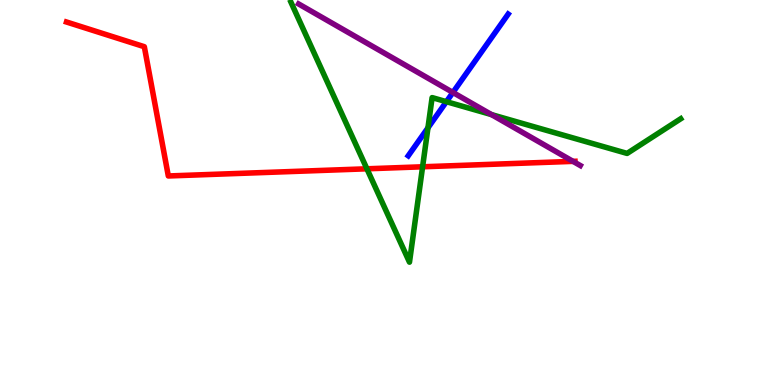[{'lines': ['blue', 'red'], 'intersections': []}, {'lines': ['green', 'red'], 'intersections': [{'x': 4.73, 'y': 5.62}, {'x': 5.45, 'y': 5.67}]}, {'lines': ['purple', 'red'], 'intersections': [{'x': 7.39, 'y': 5.81}]}, {'lines': ['blue', 'green'], 'intersections': [{'x': 5.52, 'y': 6.68}, {'x': 5.76, 'y': 7.36}]}, {'lines': ['blue', 'purple'], 'intersections': [{'x': 5.84, 'y': 7.6}]}, {'lines': ['green', 'purple'], 'intersections': [{'x': 6.34, 'y': 7.02}]}]